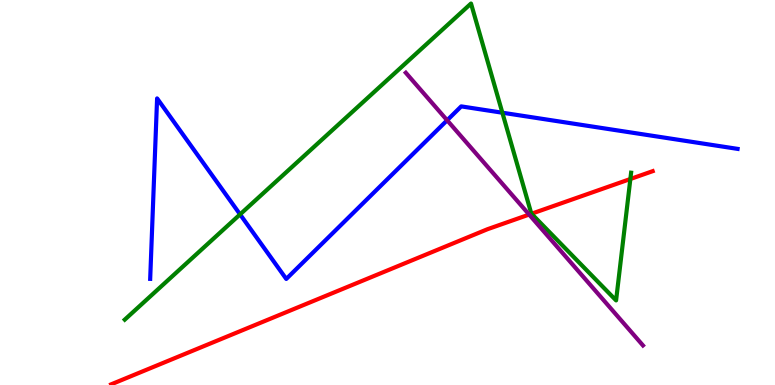[{'lines': ['blue', 'red'], 'intersections': []}, {'lines': ['green', 'red'], 'intersections': [{'x': 6.86, 'y': 4.45}, {'x': 8.13, 'y': 5.35}]}, {'lines': ['purple', 'red'], 'intersections': [{'x': 6.83, 'y': 4.43}]}, {'lines': ['blue', 'green'], 'intersections': [{'x': 3.1, 'y': 4.43}, {'x': 6.48, 'y': 7.07}]}, {'lines': ['blue', 'purple'], 'intersections': [{'x': 5.77, 'y': 6.88}]}, {'lines': ['green', 'purple'], 'intersections': []}]